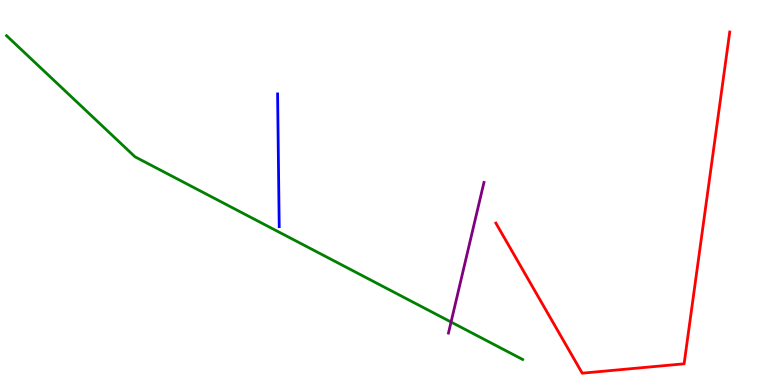[{'lines': ['blue', 'red'], 'intersections': []}, {'lines': ['green', 'red'], 'intersections': []}, {'lines': ['purple', 'red'], 'intersections': []}, {'lines': ['blue', 'green'], 'intersections': []}, {'lines': ['blue', 'purple'], 'intersections': []}, {'lines': ['green', 'purple'], 'intersections': [{'x': 5.82, 'y': 1.64}]}]